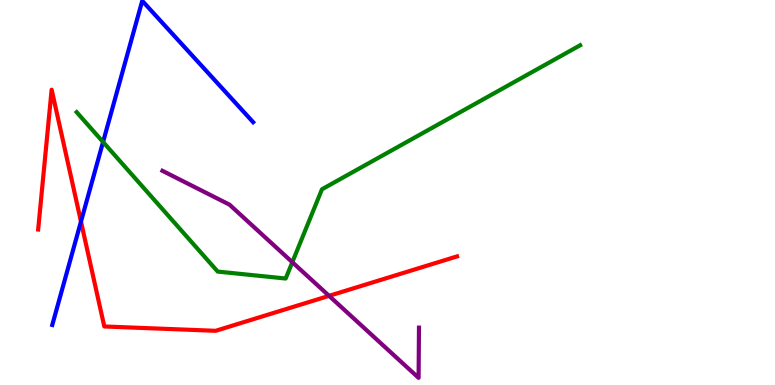[{'lines': ['blue', 'red'], 'intersections': [{'x': 1.04, 'y': 4.24}]}, {'lines': ['green', 'red'], 'intersections': []}, {'lines': ['purple', 'red'], 'intersections': [{'x': 4.25, 'y': 2.32}]}, {'lines': ['blue', 'green'], 'intersections': [{'x': 1.33, 'y': 6.31}]}, {'lines': ['blue', 'purple'], 'intersections': []}, {'lines': ['green', 'purple'], 'intersections': [{'x': 3.77, 'y': 3.19}]}]